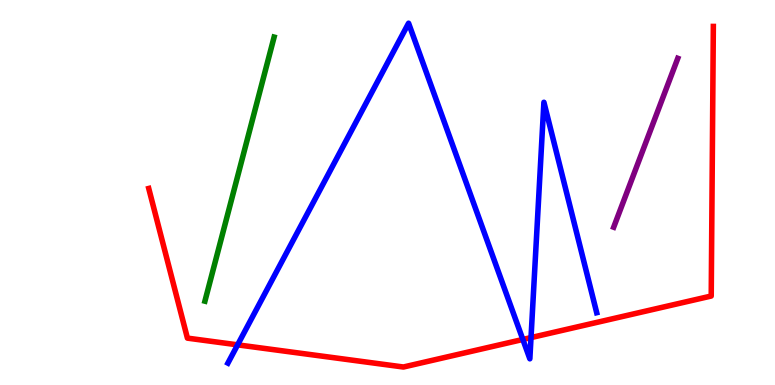[{'lines': ['blue', 'red'], 'intersections': [{'x': 3.07, 'y': 1.04}, {'x': 6.75, 'y': 1.18}, {'x': 6.85, 'y': 1.23}]}, {'lines': ['green', 'red'], 'intersections': []}, {'lines': ['purple', 'red'], 'intersections': []}, {'lines': ['blue', 'green'], 'intersections': []}, {'lines': ['blue', 'purple'], 'intersections': []}, {'lines': ['green', 'purple'], 'intersections': []}]